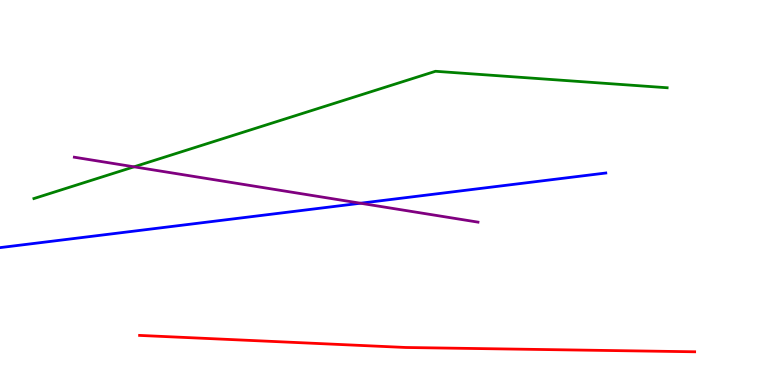[{'lines': ['blue', 'red'], 'intersections': []}, {'lines': ['green', 'red'], 'intersections': []}, {'lines': ['purple', 'red'], 'intersections': []}, {'lines': ['blue', 'green'], 'intersections': []}, {'lines': ['blue', 'purple'], 'intersections': [{'x': 4.65, 'y': 4.72}]}, {'lines': ['green', 'purple'], 'intersections': [{'x': 1.73, 'y': 5.67}]}]